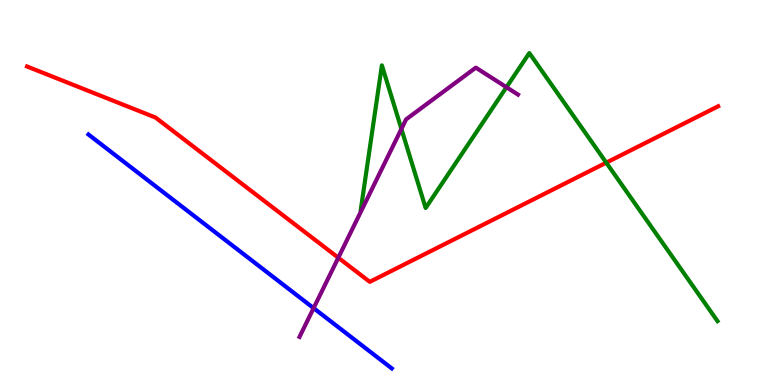[{'lines': ['blue', 'red'], 'intersections': []}, {'lines': ['green', 'red'], 'intersections': [{'x': 7.82, 'y': 5.77}]}, {'lines': ['purple', 'red'], 'intersections': [{'x': 4.37, 'y': 3.31}]}, {'lines': ['blue', 'green'], 'intersections': []}, {'lines': ['blue', 'purple'], 'intersections': [{'x': 4.05, 'y': 2.0}]}, {'lines': ['green', 'purple'], 'intersections': [{'x': 5.18, 'y': 6.65}, {'x': 6.54, 'y': 7.73}]}]